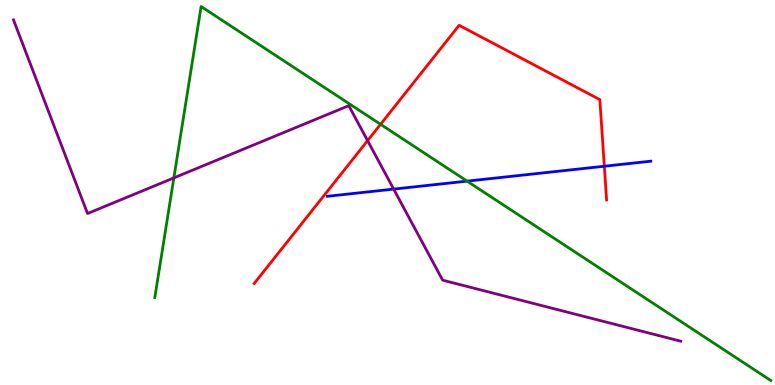[{'lines': ['blue', 'red'], 'intersections': [{'x': 7.8, 'y': 5.68}]}, {'lines': ['green', 'red'], 'intersections': [{'x': 4.91, 'y': 6.77}]}, {'lines': ['purple', 'red'], 'intersections': [{'x': 4.74, 'y': 6.35}]}, {'lines': ['blue', 'green'], 'intersections': [{'x': 6.03, 'y': 5.3}]}, {'lines': ['blue', 'purple'], 'intersections': [{'x': 5.08, 'y': 5.09}]}, {'lines': ['green', 'purple'], 'intersections': [{'x': 2.24, 'y': 5.38}]}]